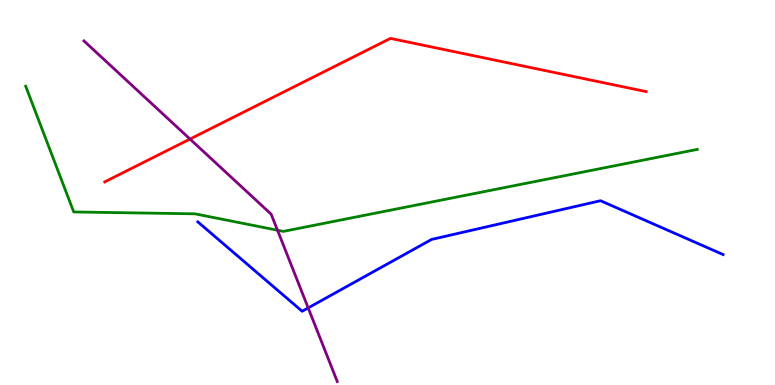[{'lines': ['blue', 'red'], 'intersections': []}, {'lines': ['green', 'red'], 'intersections': []}, {'lines': ['purple', 'red'], 'intersections': [{'x': 2.45, 'y': 6.39}]}, {'lines': ['blue', 'green'], 'intersections': []}, {'lines': ['blue', 'purple'], 'intersections': [{'x': 3.98, 'y': 2.0}]}, {'lines': ['green', 'purple'], 'intersections': [{'x': 3.58, 'y': 4.02}]}]